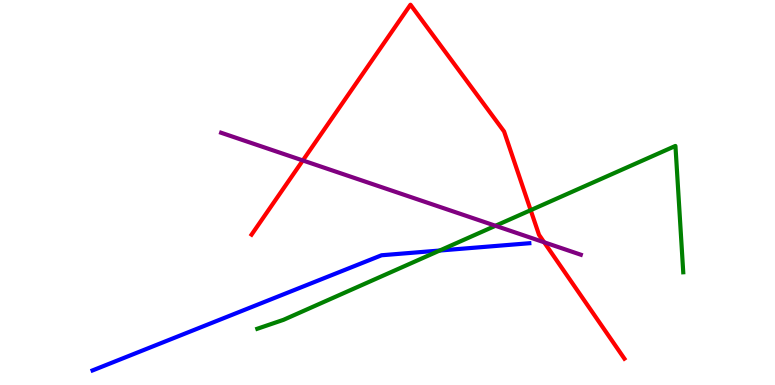[{'lines': ['blue', 'red'], 'intersections': []}, {'lines': ['green', 'red'], 'intersections': [{'x': 6.85, 'y': 4.54}]}, {'lines': ['purple', 'red'], 'intersections': [{'x': 3.91, 'y': 5.83}, {'x': 7.02, 'y': 3.71}]}, {'lines': ['blue', 'green'], 'intersections': [{'x': 5.67, 'y': 3.49}]}, {'lines': ['blue', 'purple'], 'intersections': []}, {'lines': ['green', 'purple'], 'intersections': [{'x': 6.39, 'y': 4.14}]}]